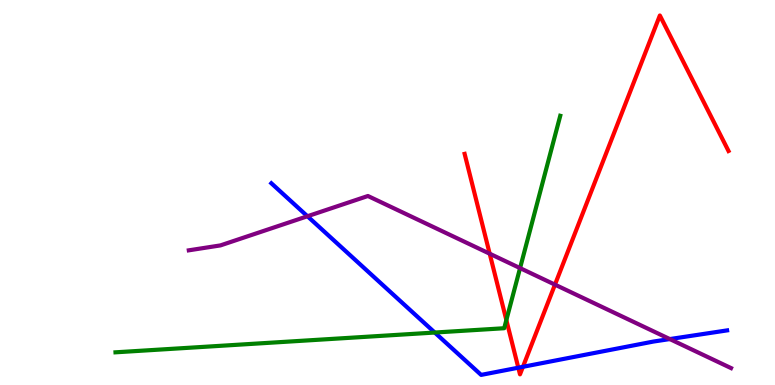[{'lines': ['blue', 'red'], 'intersections': [{'x': 6.69, 'y': 0.449}, {'x': 6.75, 'y': 0.473}]}, {'lines': ['green', 'red'], 'intersections': [{'x': 6.53, 'y': 1.69}]}, {'lines': ['purple', 'red'], 'intersections': [{'x': 6.32, 'y': 3.41}, {'x': 7.16, 'y': 2.61}]}, {'lines': ['blue', 'green'], 'intersections': [{'x': 5.61, 'y': 1.36}]}, {'lines': ['blue', 'purple'], 'intersections': [{'x': 3.97, 'y': 4.38}, {'x': 8.64, 'y': 1.19}]}, {'lines': ['green', 'purple'], 'intersections': [{'x': 6.71, 'y': 3.04}]}]